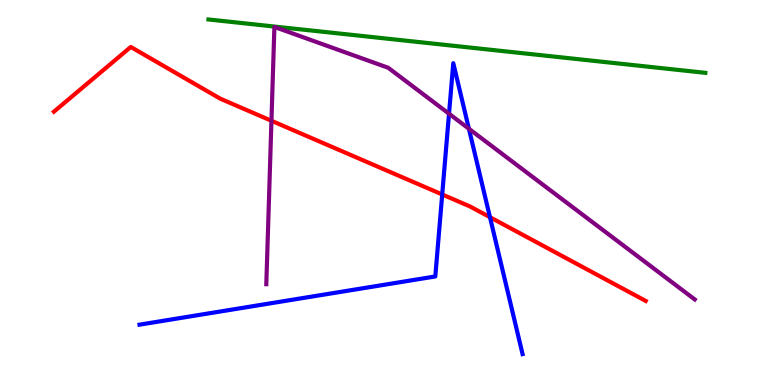[{'lines': ['blue', 'red'], 'intersections': [{'x': 5.71, 'y': 4.95}, {'x': 6.32, 'y': 4.36}]}, {'lines': ['green', 'red'], 'intersections': []}, {'lines': ['purple', 'red'], 'intersections': [{'x': 3.5, 'y': 6.86}]}, {'lines': ['blue', 'green'], 'intersections': []}, {'lines': ['blue', 'purple'], 'intersections': [{'x': 5.79, 'y': 7.05}, {'x': 6.05, 'y': 6.66}]}, {'lines': ['green', 'purple'], 'intersections': []}]